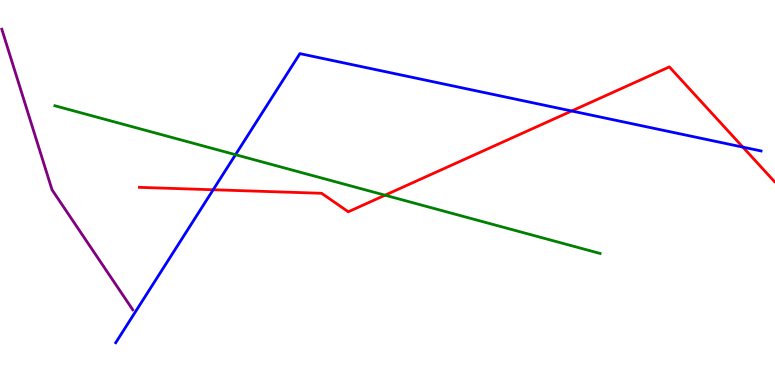[{'lines': ['blue', 'red'], 'intersections': [{'x': 2.75, 'y': 5.07}, {'x': 7.38, 'y': 7.12}, {'x': 9.59, 'y': 6.18}]}, {'lines': ['green', 'red'], 'intersections': [{'x': 4.97, 'y': 4.93}]}, {'lines': ['purple', 'red'], 'intersections': []}, {'lines': ['blue', 'green'], 'intersections': [{'x': 3.04, 'y': 5.98}]}, {'lines': ['blue', 'purple'], 'intersections': []}, {'lines': ['green', 'purple'], 'intersections': []}]